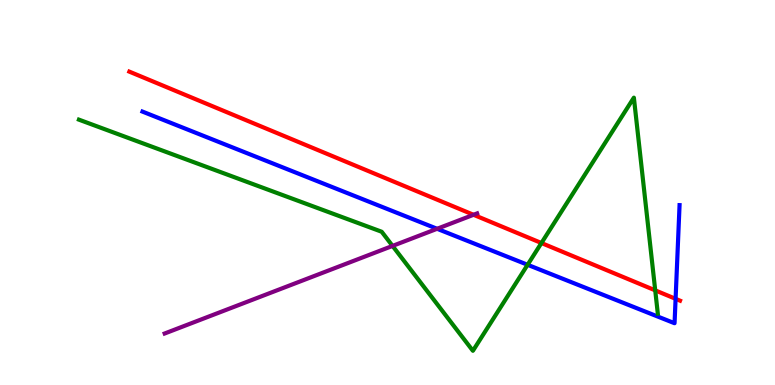[{'lines': ['blue', 'red'], 'intersections': [{'x': 8.72, 'y': 2.24}]}, {'lines': ['green', 'red'], 'intersections': [{'x': 6.99, 'y': 3.69}, {'x': 8.45, 'y': 2.46}]}, {'lines': ['purple', 'red'], 'intersections': [{'x': 6.11, 'y': 4.42}]}, {'lines': ['blue', 'green'], 'intersections': [{'x': 6.81, 'y': 3.12}]}, {'lines': ['blue', 'purple'], 'intersections': [{'x': 5.64, 'y': 4.06}]}, {'lines': ['green', 'purple'], 'intersections': [{'x': 5.07, 'y': 3.61}]}]